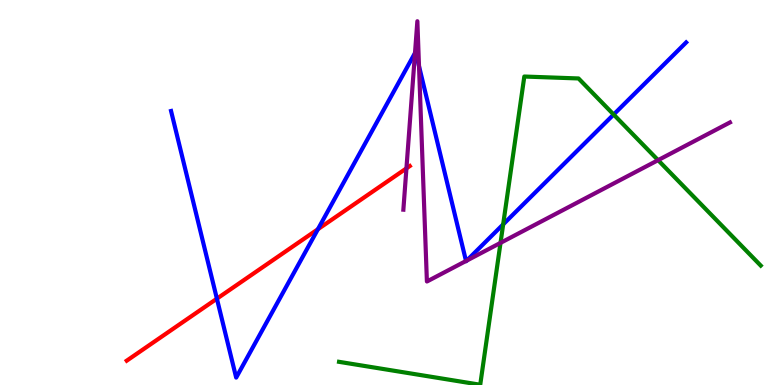[{'lines': ['blue', 'red'], 'intersections': [{'x': 2.8, 'y': 2.24}, {'x': 4.1, 'y': 4.05}]}, {'lines': ['green', 'red'], 'intersections': []}, {'lines': ['purple', 'red'], 'intersections': [{'x': 5.24, 'y': 5.63}]}, {'lines': ['blue', 'green'], 'intersections': [{'x': 6.49, 'y': 4.17}, {'x': 7.92, 'y': 7.03}]}, {'lines': ['blue', 'purple'], 'intersections': [{'x': 5.35, 'y': 8.62}, {'x': 5.41, 'y': 8.28}, {'x': 6.01, 'y': 3.22}, {'x': 6.02, 'y': 3.23}]}, {'lines': ['green', 'purple'], 'intersections': [{'x': 6.46, 'y': 3.69}, {'x': 8.49, 'y': 5.84}]}]